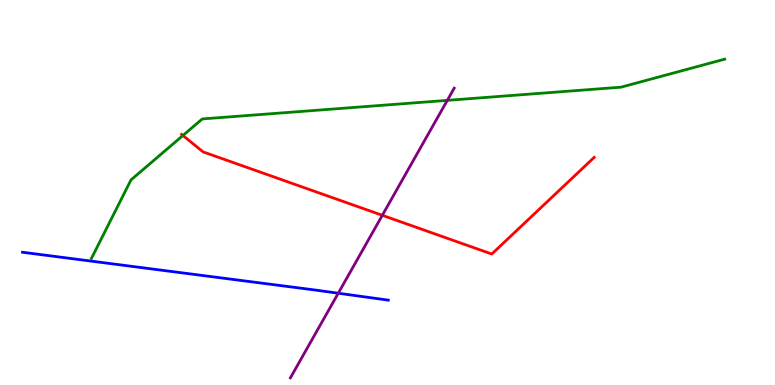[{'lines': ['blue', 'red'], 'intersections': []}, {'lines': ['green', 'red'], 'intersections': [{'x': 2.36, 'y': 6.48}]}, {'lines': ['purple', 'red'], 'intersections': [{'x': 4.93, 'y': 4.41}]}, {'lines': ['blue', 'green'], 'intersections': []}, {'lines': ['blue', 'purple'], 'intersections': [{'x': 4.36, 'y': 2.38}]}, {'lines': ['green', 'purple'], 'intersections': [{'x': 5.77, 'y': 7.39}]}]